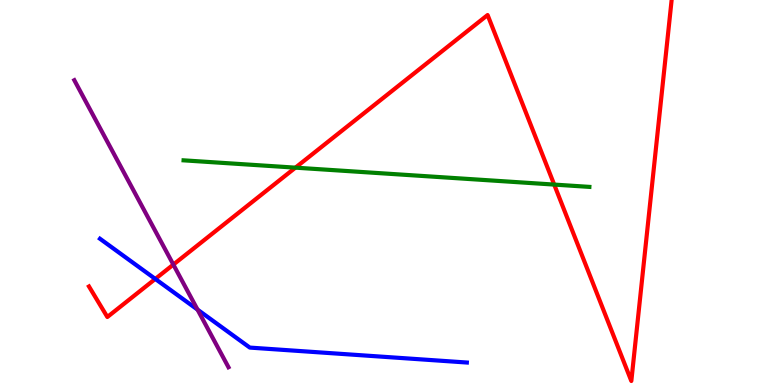[{'lines': ['blue', 'red'], 'intersections': [{'x': 2.0, 'y': 2.76}]}, {'lines': ['green', 'red'], 'intersections': [{'x': 3.81, 'y': 5.65}, {'x': 7.15, 'y': 5.21}]}, {'lines': ['purple', 'red'], 'intersections': [{'x': 2.24, 'y': 3.13}]}, {'lines': ['blue', 'green'], 'intersections': []}, {'lines': ['blue', 'purple'], 'intersections': [{'x': 2.55, 'y': 1.96}]}, {'lines': ['green', 'purple'], 'intersections': []}]